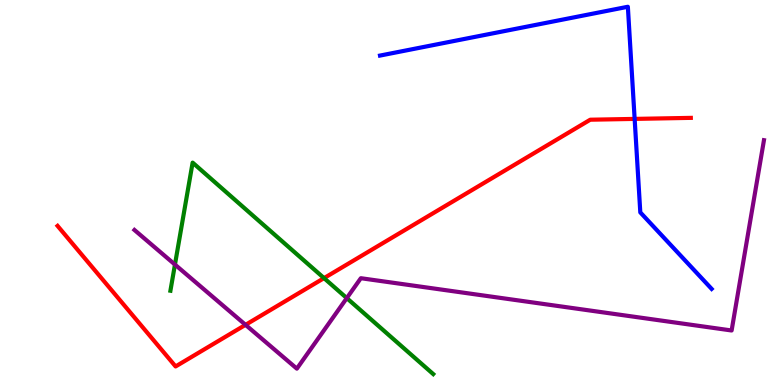[{'lines': ['blue', 'red'], 'intersections': [{'x': 8.19, 'y': 6.91}]}, {'lines': ['green', 'red'], 'intersections': [{'x': 4.18, 'y': 2.78}]}, {'lines': ['purple', 'red'], 'intersections': [{'x': 3.17, 'y': 1.56}]}, {'lines': ['blue', 'green'], 'intersections': []}, {'lines': ['blue', 'purple'], 'intersections': []}, {'lines': ['green', 'purple'], 'intersections': [{'x': 2.26, 'y': 3.13}, {'x': 4.47, 'y': 2.26}]}]